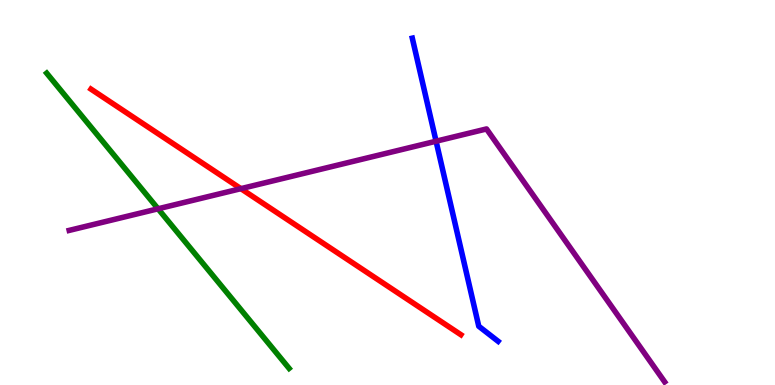[{'lines': ['blue', 'red'], 'intersections': []}, {'lines': ['green', 'red'], 'intersections': []}, {'lines': ['purple', 'red'], 'intersections': [{'x': 3.11, 'y': 5.1}]}, {'lines': ['blue', 'green'], 'intersections': []}, {'lines': ['blue', 'purple'], 'intersections': [{'x': 5.63, 'y': 6.33}]}, {'lines': ['green', 'purple'], 'intersections': [{'x': 2.04, 'y': 4.58}]}]